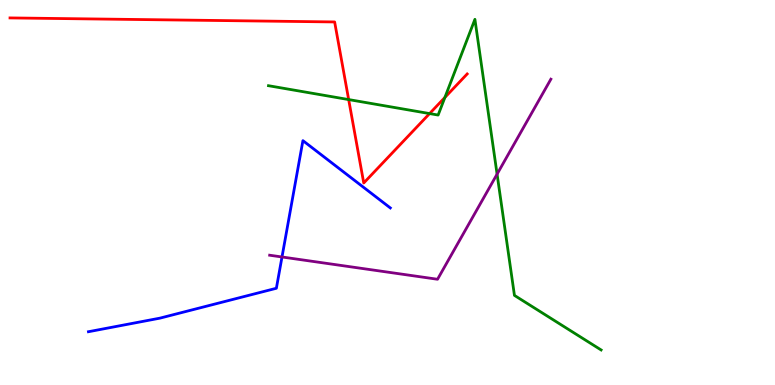[{'lines': ['blue', 'red'], 'intersections': []}, {'lines': ['green', 'red'], 'intersections': [{'x': 4.5, 'y': 7.41}, {'x': 5.54, 'y': 7.05}, {'x': 5.74, 'y': 7.47}]}, {'lines': ['purple', 'red'], 'intersections': []}, {'lines': ['blue', 'green'], 'intersections': []}, {'lines': ['blue', 'purple'], 'intersections': [{'x': 3.64, 'y': 3.33}]}, {'lines': ['green', 'purple'], 'intersections': [{'x': 6.41, 'y': 5.48}]}]